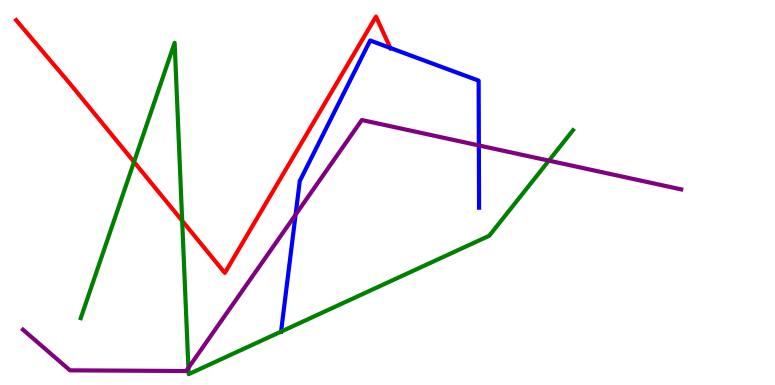[{'lines': ['blue', 'red'], 'intersections': [{'x': 5.04, 'y': 8.75}]}, {'lines': ['green', 'red'], 'intersections': [{'x': 1.73, 'y': 5.79}, {'x': 2.35, 'y': 4.27}]}, {'lines': ['purple', 'red'], 'intersections': []}, {'lines': ['blue', 'green'], 'intersections': [{'x': 3.63, 'y': 1.39}]}, {'lines': ['blue', 'purple'], 'intersections': [{'x': 3.81, 'y': 4.42}, {'x': 6.18, 'y': 6.22}]}, {'lines': ['green', 'purple'], 'intersections': [{'x': 2.43, 'y': 0.445}, {'x': 7.08, 'y': 5.83}]}]